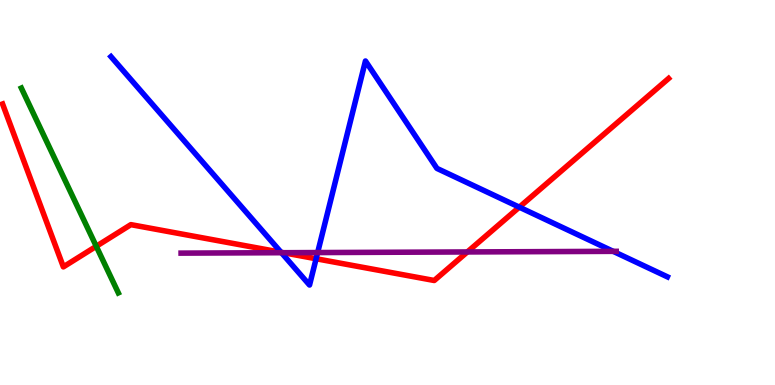[{'lines': ['blue', 'red'], 'intersections': [{'x': 3.63, 'y': 3.45}, {'x': 4.08, 'y': 3.28}, {'x': 6.7, 'y': 4.62}]}, {'lines': ['green', 'red'], 'intersections': [{'x': 1.24, 'y': 3.6}]}, {'lines': ['purple', 'red'], 'intersections': [{'x': 3.66, 'y': 3.44}, {'x': 6.03, 'y': 3.46}]}, {'lines': ['blue', 'green'], 'intersections': []}, {'lines': ['blue', 'purple'], 'intersections': [{'x': 3.63, 'y': 3.44}, {'x': 4.1, 'y': 3.44}, {'x': 7.91, 'y': 3.47}]}, {'lines': ['green', 'purple'], 'intersections': []}]